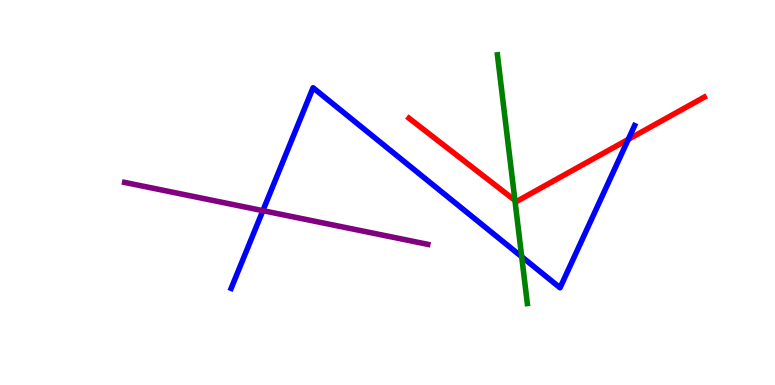[{'lines': ['blue', 'red'], 'intersections': [{'x': 8.11, 'y': 6.38}]}, {'lines': ['green', 'red'], 'intersections': [{'x': 6.64, 'y': 4.8}]}, {'lines': ['purple', 'red'], 'intersections': []}, {'lines': ['blue', 'green'], 'intersections': [{'x': 6.73, 'y': 3.33}]}, {'lines': ['blue', 'purple'], 'intersections': [{'x': 3.39, 'y': 4.53}]}, {'lines': ['green', 'purple'], 'intersections': []}]